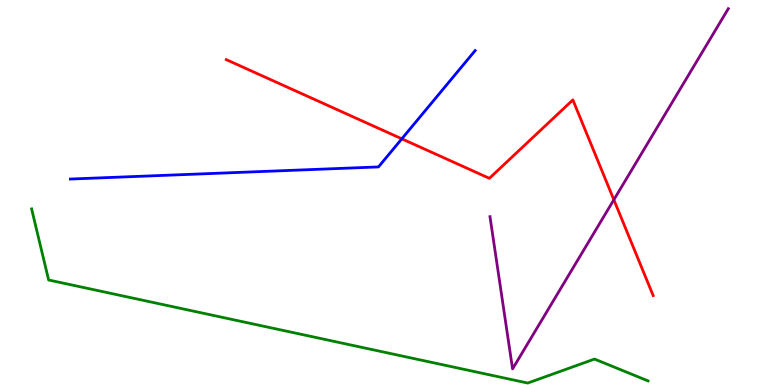[{'lines': ['blue', 'red'], 'intersections': [{'x': 5.18, 'y': 6.39}]}, {'lines': ['green', 'red'], 'intersections': []}, {'lines': ['purple', 'red'], 'intersections': [{'x': 7.92, 'y': 4.81}]}, {'lines': ['blue', 'green'], 'intersections': []}, {'lines': ['blue', 'purple'], 'intersections': []}, {'lines': ['green', 'purple'], 'intersections': []}]